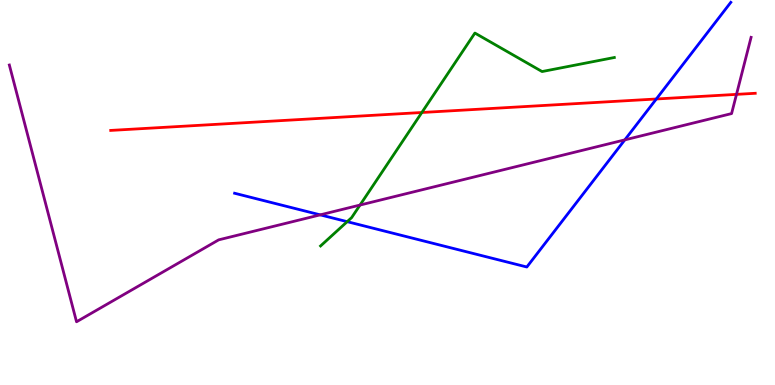[{'lines': ['blue', 'red'], 'intersections': [{'x': 8.47, 'y': 7.43}]}, {'lines': ['green', 'red'], 'intersections': [{'x': 5.44, 'y': 7.08}]}, {'lines': ['purple', 'red'], 'intersections': [{'x': 9.5, 'y': 7.55}]}, {'lines': ['blue', 'green'], 'intersections': [{'x': 4.48, 'y': 4.24}]}, {'lines': ['blue', 'purple'], 'intersections': [{'x': 4.13, 'y': 4.42}, {'x': 8.06, 'y': 6.37}]}, {'lines': ['green', 'purple'], 'intersections': [{'x': 4.65, 'y': 4.67}]}]